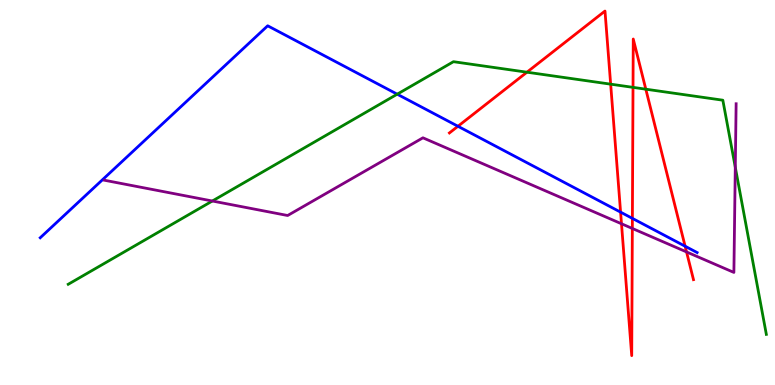[{'lines': ['blue', 'red'], 'intersections': [{'x': 5.91, 'y': 6.72}, {'x': 8.01, 'y': 4.49}, {'x': 8.16, 'y': 4.33}, {'x': 8.84, 'y': 3.6}]}, {'lines': ['green', 'red'], 'intersections': [{'x': 6.8, 'y': 8.12}, {'x': 7.88, 'y': 7.81}, {'x': 8.17, 'y': 7.73}, {'x': 8.33, 'y': 7.68}]}, {'lines': ['purple', 'red'], 'intersections': [{'x': 8.02, 'y': 4.19}, {'x': 8.16, 'y': 4.07}, {'x': 8.86, 'y': 3.46}]}, {'lines': ['blue', 'green'], 'intersections': [{'x': 5.13, 'y': 7.55}]}, {'lines': ['blue', 'purple'], 'intersections': []}, {'lines': ['green', 'purple'], 'intersections': [{'x': 2.74, 'y': 4.78}, {'x': 9.49, 'y': 5.66}]}]